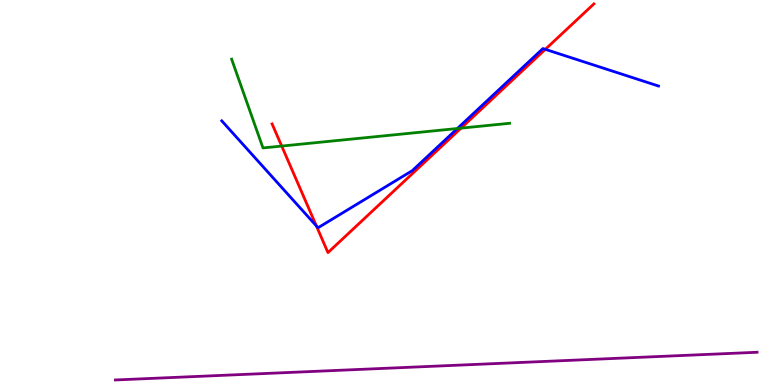[{'lines': ['blue', 'red'], 'intersections': [{'x': 4.08, 'y': 4.13}, {'x': 7.04, 'y': 8.72}]}, {'lines': ['green', 'red'], 'intersections': [{'x': 3.64, 'y': 6.21}, {'x': 5.95, 'y': 6.67}]}, {'lines': ['purple', 'red'], 'intersections': []}, {'lines': ['blue', 'green'], 'intersections': [{'x': 5.9, 'y': 6.66}]}, {'lines': ['blue', 'purple'], 'intersections': []}, {'lines': ['green', 'purple'], 'intersections': []}]